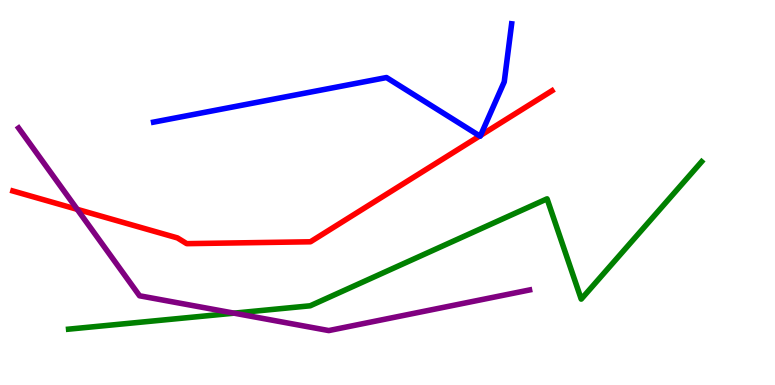[{'lines': ['blue', 'red'], 'intersections': [{'x': 6.19, 'y': 6.47}, {'x': 6.2, 'y': 6.48}]}, {'lines': ['green', 'red'], 'intersections': []}, {'lines': ['purple', 'red'], 'intersections': [{'x': 0.996, 'y': 4.56}]}, {'lines': ['blue', 'green'], 'intersections': []}, {'lines': ['blue', 'purple'], 'intersections': []}, {'lines': ['green', 'purple'], 'intersections': [{'x': 3.02, 'y': 1.87}]}]